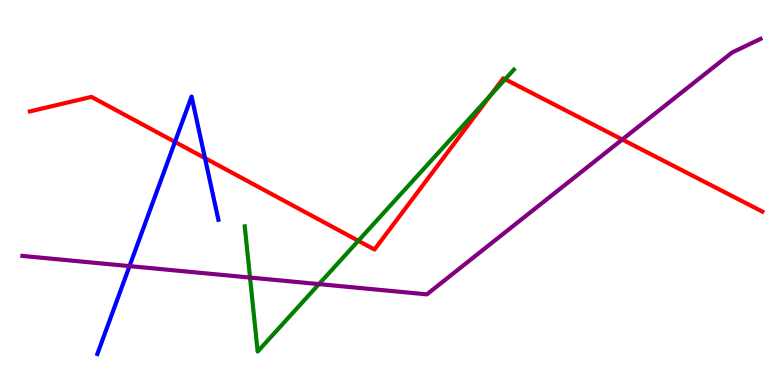[{'lines': ['blue', 'red'], 'intersections': [{'x': 2.26, 'y': 6.31}, {'x': 2.64, 'y': 5.89}]}, {'lines': ['green', 'red'], 'intersections': [{'x': 4.62, 'y': 3.75}, {'x': 6.32, 'y': 7.51}, {'x': 6.52, 'y': 7.94}]}, {'lines': ['purple', 'red'], 'intersections': [{'x': 8.03, 'y': 6.38}]}, {'lines': ['blue', 'green'], 'intersections': []}, {'lines': ['blue', 'purple'], 'intersections': [{'x': 1.67, 'y': 3.09}]}, {'lines': ['green', 'purple'], 'intersections': [{'x': 3.23, 'y': 2.79}, {'x': 4.12, 'y': 2.62}]}]